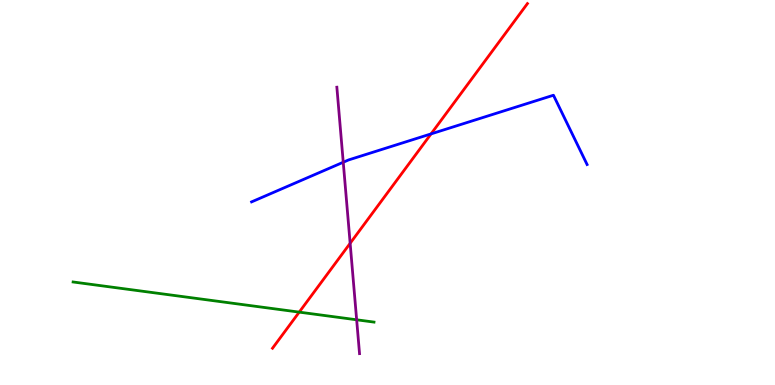[{'lines': ['blue', 'red'], 'intersections': [{'x': 5.56, 'y': 6.52}]}, {'lines': ['green', 'red'], 'intersections': [{'x': 3.86, 'y': 1.89}]}, {'lines': ['purple', 'red'], 'intersections': [{'x': 4.52, 'y': 3.68}]}, {'lines': ['blue', 'green'], 'intersections': []}, {'lines': ['blue', 'purple'], 'intersections': [{'x': 4.43, 'y': 5.79}]}, {'lines': ['green', 'purple'], 'intersections': [{'x': 4.6, 'y': 1.69}]}]